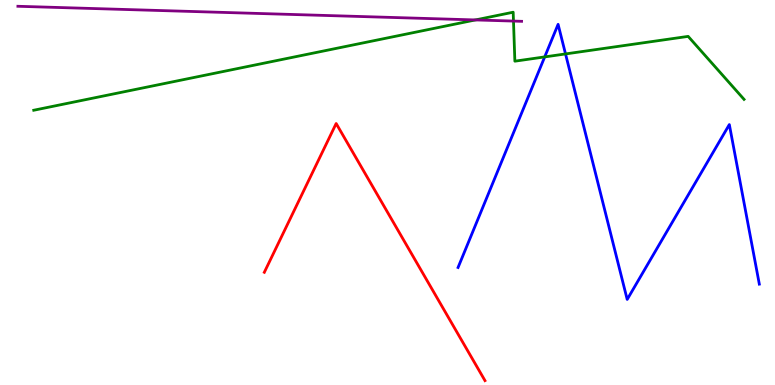[{'lines': ['blue', 'red'], 'intersections': []}, {'lines': ['green', 'red'], 'intersections': []}, {'lines': ['purple', 'red'], 'intersections': []}, {'lines': ['blue', 'green'], 'intersections': [{'x': 7.03, 'y': 8.52}, {'x': 7.3, 'y': 8.6}]}, {'lines': ['blue', 'purple'], 'intersections': []}, {'lines': ['green', 'purple'], 'intersections': [{'x': 6.13, 'y': 9.48}, {'x': 6.63, 'y': 9.45}]}]